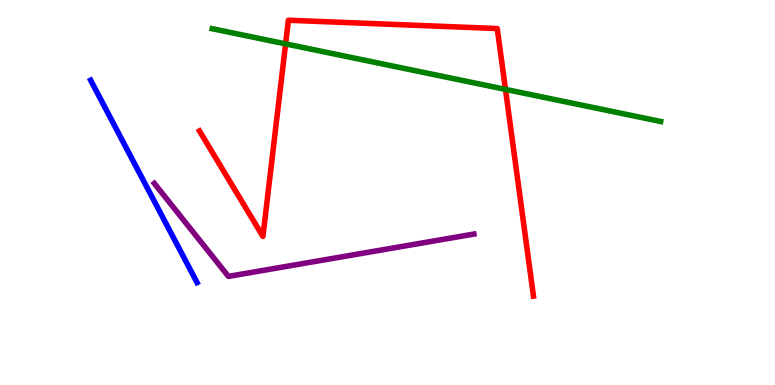[{'lines': ['blue', 'red'], 'intersections': []}, {'lines': ['green', 'red'], 'intersections': [{'x': 3.69, 'y': 8.86}, {'x': 6.52, 'y': 7.68}]}, {'lines': ['purple', 'red'], 'intersections': []}, {'lines': ['blue', 'green'], 'intersections': []}, {'lines': ['blue', 'purple'], 'intersections': []}, {'lines': ['green', 'purple'], 'intersections': []}]